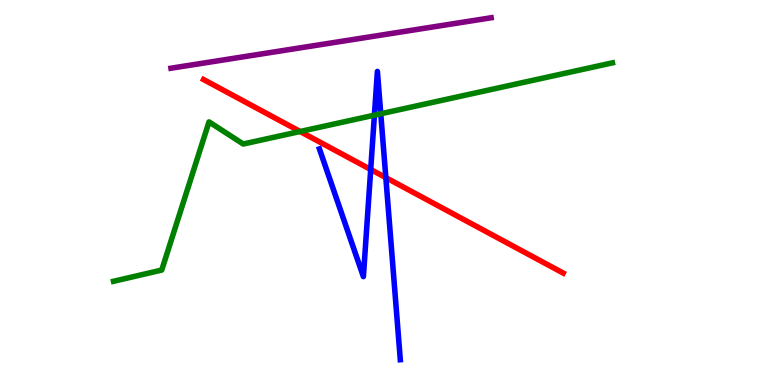[{'lines': ['blue', 'red'], 'intersections': [{'x': 4.78, 'y': 5.6}, {'x': 4.98, 'y': 5.39}]}, {'lines': ['green', 'red'], 'intersections': [{'x': 3.87, 'y': 6.58}]}, {'lines': ['purple', 'red'], 'intersections': []}, {'lines': ['blue', 'green'], 'intersections': [{'x': 4.83, 'y': 7.01}, {'x': 4.91, 'y': 7.04}]}, {'lines': ['blue', 'purple'], 'intersections': []}, {'lines': ['green', 'purple'], 'intersections': []}]